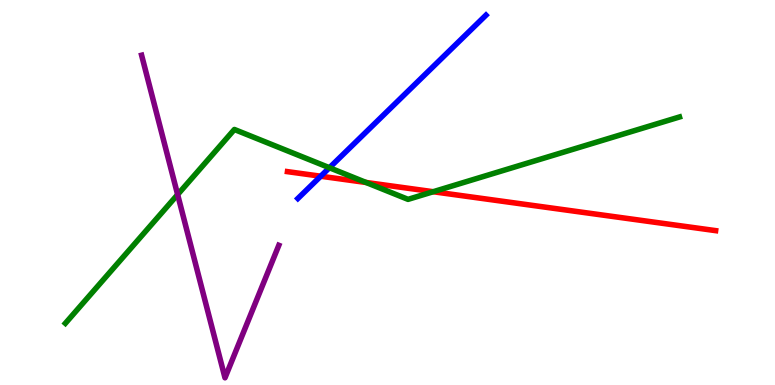[{'lines': ['blue', 'red'], 'intersections': [{'x': 4.14, 'y': 5.42}]}, {'lines': ['green', 'red'], 'intersections': [{'x': 4.72, 'y': 5.26}, {'x': 5.59, 'y': 5.02}]}, {'lines': ['purple', 'red'], 'intersections': []}, {'lines': ['blue', 'green'], 'intersections': [{'x': 4.25, 'y': 5.64}]}, {'lines': ['blue', 'purple'], 'intersections': []}, {'lines': ['green', 'purple'], 'intersections': [{'x': 2.29, 'y': 4.95}]}]